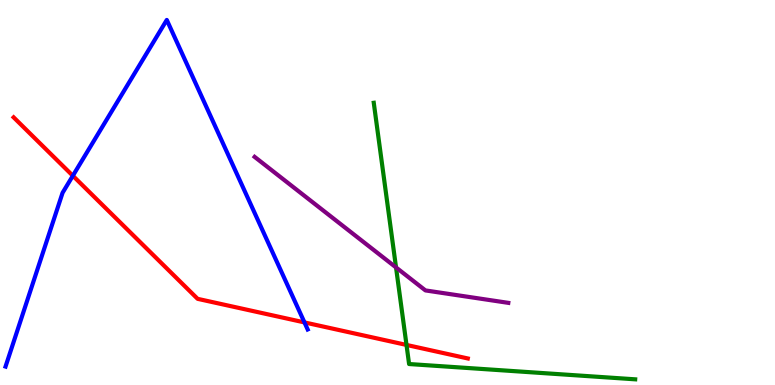[{'lines': ['blue', 'red'], 'intersections': [{'x': 0.94, 'y': 5.43}, {'x': 3.93, 'y': 1.63}]}, {'lines': ['green', 'red'], 'intersections': [{'x': 5.25, 'y': 1.04}]}, {'lines': ['purple', 'red'], 'intersections': []}, {'lines': ['blue', 'green'], 'intersections': []}, {'lines': ['blue', 'purple'], 'intersections': []}, {'lines': ['green', 'purple'], 'intersections': [{'x': 5.11, 'y': 3.05}]}]